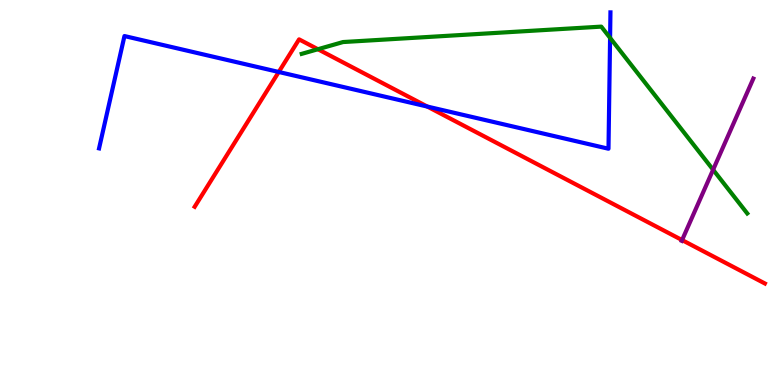[{'lines': ['blue', 'red'], 'intersections': [{'x': 3.6, 'y': 8.13}, {'x': 5.51, 'y': 7.23}]}, {'lines': ['green', 'red'], 'intersections': [{'x': 4.1, 'y': 8.72}]}, {'lines': ['purple', 'red'], 'intersections': [{'x': 8.8, 'y': 3.76}]}, {'lines': ['blue', 'green'], 'intersections': [{'x': 7.87, 'y': 9.02}]}, {'lines': ['blue', 'purple'], 'intersections': []}, {'lines': ['green', 'purple'], 'intersections': [{'x': 9.2, 'y': 5.59}]}]